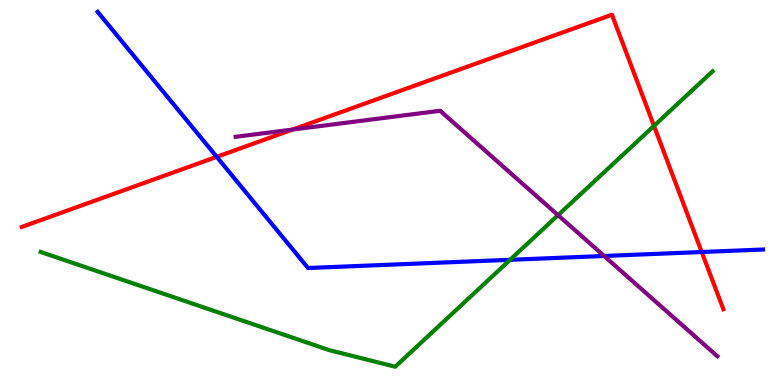[{'lines': ['blue', 'red'], 'intersections': [{'x': 2.8, 'y': 5.93}, {'x': 9.05, 'y': 3.45}]}, {'lines': ['green', 'red'], 'intersections': [{'x': 8.44, 'y': 6.73}]}, {'lines': ['purple', 'red'], 'intersections': [{'x': 3.78, 'y': 6.63}]}, {'lines': ['blue', 'green'], 'intersections': [{'x': 6.58, 'y': 3.25}]}, {'lines': ['blue', 'purple'], 'intersections': [{'x': 7.8, 'y': 3.35}]}, {'lines': ['green', 'purple'], 'intersections': [{'x': 7.2, 'y': 4.41}]}]